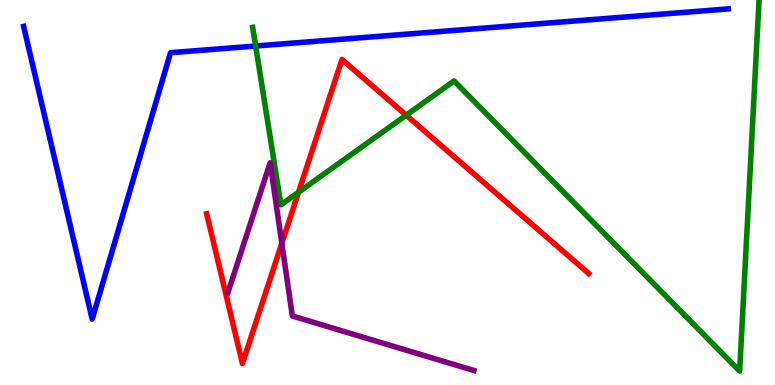[{'lines': ['blue', 'red'], 'intersections': []}, {'lines': ['green', 'red'], 'intersections': [{'x': 3.85, 'y': 5.01}, {'x': 5.24, 'y': 7.01}]}, {'lines': ['purple', 'red'], 'intersections': [{'x': 3.64, 'y': 3.68}]}, {'lines': ['blue', 'green'], 'intersections': [{'x': 3.3, 'y': 8.8}]}, {'lines': ['blue', 'purple'], 'intersections': []}, {'lines': ['green', 'purple'], 'intersections': []}]